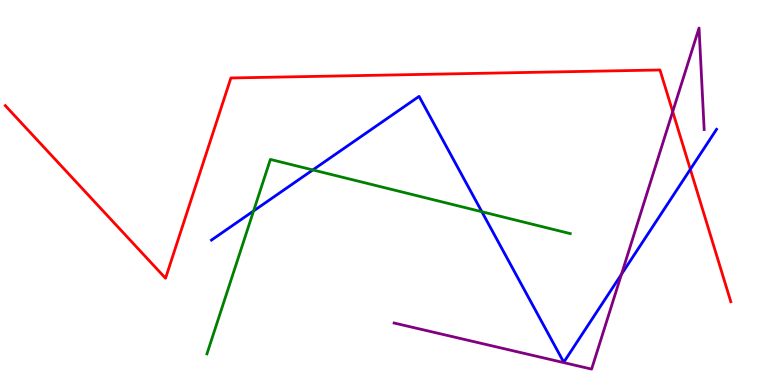[{'lines': ['blue', 'red'], 'intersections': [{'x': 8.91, 'y': 5.6}]}, {'lines': ['green', 'red'], 'intersections': []}, {'lines': ['purple', 'red'], 'intersections': [{'x': 8.68, 'y': 7.1}]}, {'lines': ['blue', 'green'], 'intersections': [{'x': 3.27, 'y': 4.52}, {'x': 4.04, 'y': 5.59}, {'x': 6.22, 'y': 4.5}]}, {'lines': ['blue', 'purple'], 'intersections': [{'x': 8.02, 'y': 2.88}]}, {'lines': ['green', 'purple'], 'intersections': []}]